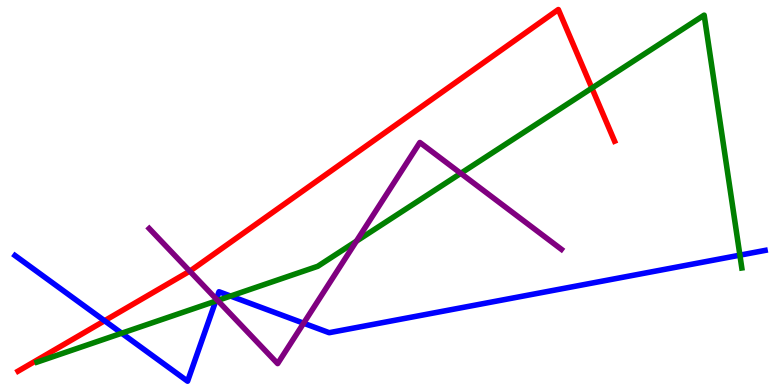[{'lines': ['blue', 'red'], 'intersections': [{'x': 1.35, 'y': 1.67}]}, {'lines': ['green', 'red'], 'intersections': [{'x': 7.64, 'y': 7.71}]}, {'lines': ['purple', 'red'], 'intersections': [{'x': 2.45, 'y': 2.96}]}, {'lines': ['blue', 'green'], 'intersections': [{'x': 1.57, 'y': 1.35}, {'x': 2.78, 'y': 2.18}, {'x': 2.97, 'y': 2.31}, {'x': 9.55, 'y': 3.37}]}, {'lines': ['blue', 'purple'], 'intersections': [{'x': 2.79, 'y': 2.23}, {'x': 3.92, 'y': 1.6}]}, {'lines': ['green', 'purple'], 'intersections': [{'x': 2.81, 'y': 2.2}, {'x': 4.6, 'y': 3.74}, {'x': 5.95, 'y': 5.5}]}]